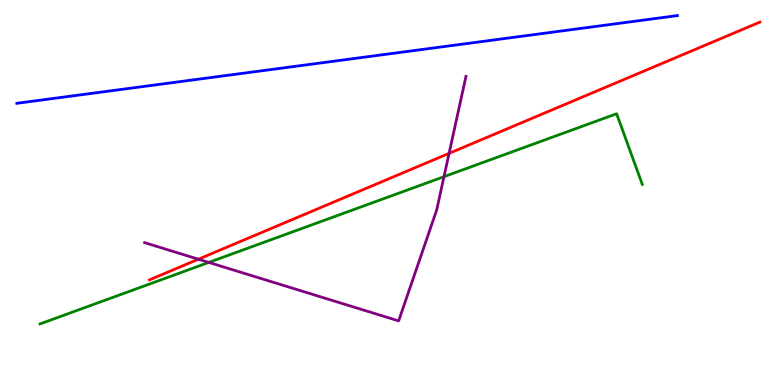[{'lines': ['blue', 'red'], 'intersections': []}, {'lines': ['green', 'red'], 'intersections': []}, {'lines': ['purple', 'red'], 'intersections': [{'x': 2.56, 'y': 3.27}, {'x': 5.79, 'y': 6.02}]}, {'lines': ['blue', 'green'], 'intersections': []}, {'lines': ['blue', 'purple'], 'intersections': []}, {'lines': ['green', 'purple'], 'intersections': [{'x': 2.69, 'y': 3.18}, {'x': 5.73, 'y': 5.41}]}]